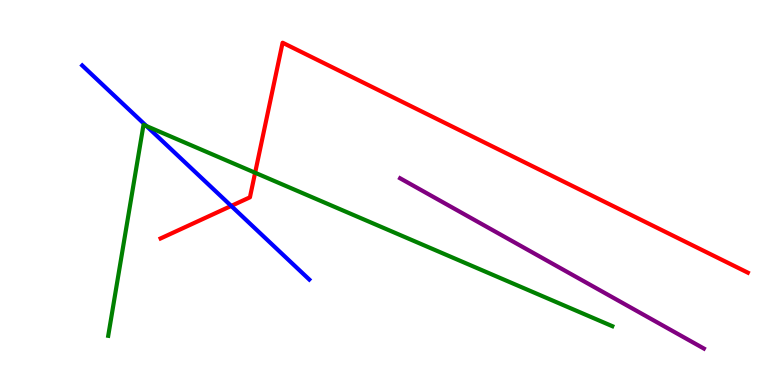[{'lines': ['blue', 'red'], 'intersections': [{'x': 2.98, 'y': 4.65}]}, {'lines': ['green', 'red'], 'intersections': [{'x': 3.29, 'y': 5.51}]}, {'lines': ['purple', 'red'], 'intersections': []}, {'lines': ['blue', 'green'], 'intersections': [{'x': 1.89, 'y': 6.72}]}, {'lines': ['blue', 'purple'], 'intersections': []}, {'lines': ['green', 'purple'], 'intersections': []}]